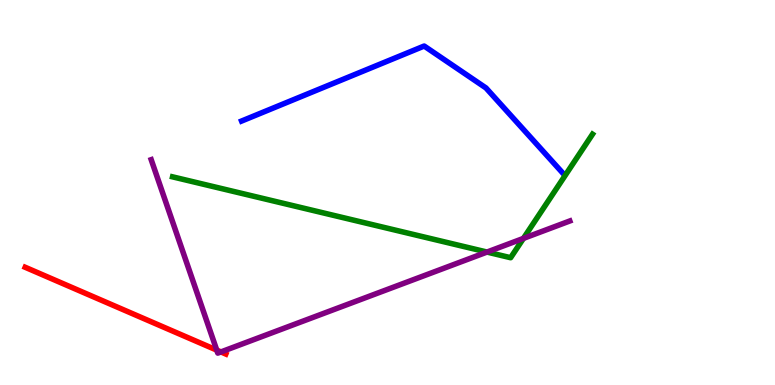[{'lines': ['blue', 'red'], 'intersections': []}, {'lines': ['green', 'red'], 'intersections': []}, {'lines': ['purple', 'red'], 'intersections': [{'x': 2.8, 'y': 0.906}, {'x': 2.85, 'y': 0.859}]}, {'lines': ['blue', 'green'], 'intersections': []}, {'lines': ['blue', 'purple'], 'intersections': []}, {'lines': ['green', 'purple'], 'intersections': [{'x': 6.28, 'y': 3.45}, {'x': 6.75, 'y': 3.81}]}]